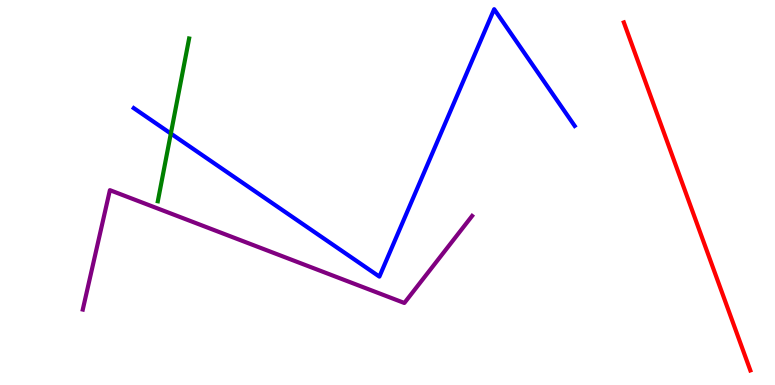[{'lines': ['blue', 'red'], 'intersections': []}, {'lines': ['green', 'red'], 'intersections': []}, {'lines': ['purple', 'red'], 'intersections': []}, {'lines': ['blue', 'green'], 'intersections': [{'x': 2.2, 'y': 6.53}]}, {'lines': ['blue', 'purple'], 'intersections': []}, {'lines': ['green', 'purple'], 'intersections': []}]